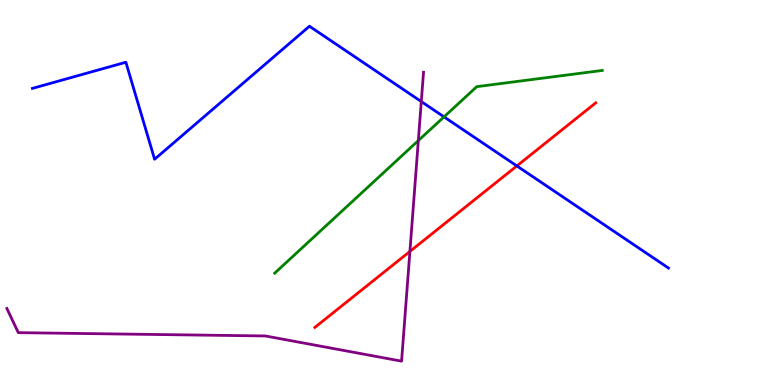[{'lines': ['blue', 'red'], 'intersections': [{'x': 6.67, 'y': 5.69}]}, {'lines': ['green', 'red'], 'intersections': []}, {'lines': ['purple', 'red'], 'intersections': [{'x': 5.29, 'y': 3.47}]}, {'lines': ['blue', 'green'], 'intersections': [{'x': 5.73, 'y': 6.96}]}, {'lines': ['blue', 'purple'], 'intersections': [{'x': 5.44, 'y': 7.36}]}, {'lines': ['green', 'purple'], 'intersections': [{'x': 5.4, 'y': 6.35}]}]